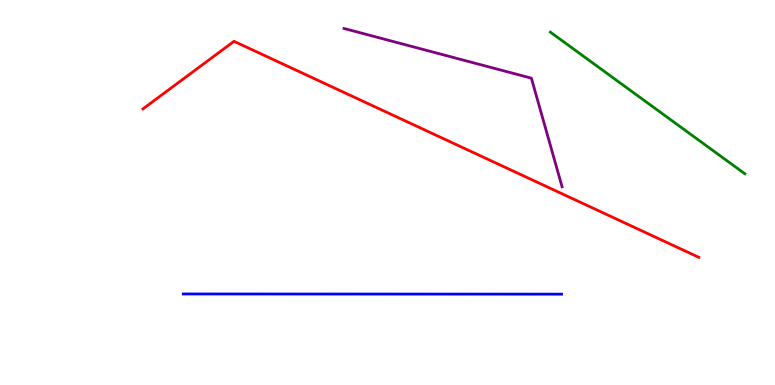[{'lines': ['blue', 'red'], 'intersections': []}, {'lines': ['green', 'red'], 'intersections': []}, {'lines': ['purple', 'red'], 'intersections': []}, {'lines': ['blue', 'green'], 'intersections': []}, {'lines': ['blue', 'purple'], 'intersections': []}, {'lines': ['green', 'purple'], 'intersections': []}]